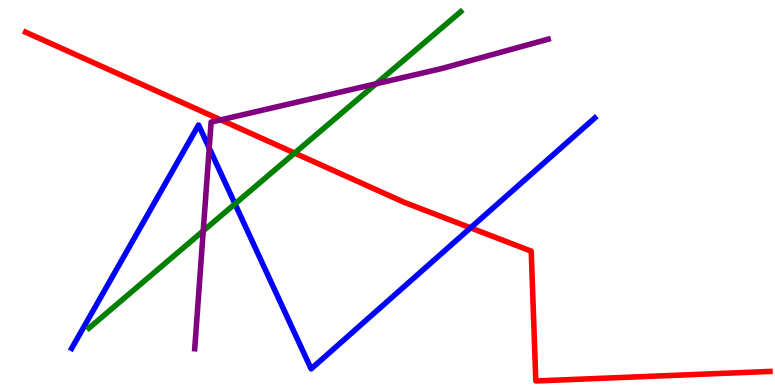[{'lines': ['blue', 'red'], 'intersections': [{'x': 6.07, 'y': 4.08}]}, {'lines': ['green', 'red'], 'intersections': [{'x': 3.8, 'y': 6.02}]}, {'lines': ['purple', 'red'], 'intersections': [{'x': 2.85, 'y': 6.89}]}, {'lines': ['blue', 'green'], 'intersections': [{'x': 3.03, 'y': 4.71}]}, {'lines': ['blue', 'purple'], 'intersections': [{'x': 2.7, 'y': 6.15}]}, {'lines': ['green', 'purple'], 'intersections': [{'x': 2.62, 'y': 4.0}, {'x': 4.85, 'y': 7.82}]}]